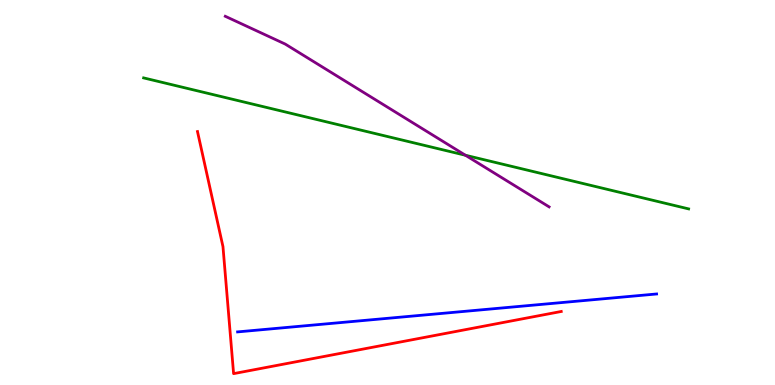[{'lines': ['blue', 'red'], 'intersections': []}, {'lines': ['green', 'red'], 'intersections': []}, {'lines': ['purple', 'red'], 'intersections': []}, {'lines': ['blue', 'green'], 'intersections': []}, {'lines': ['blue', 'purple'], 'intersections': []}, {'lines': ['green', 'purple'], 'intersections': [{'x': 6.01, 'y': 5.97}]}]